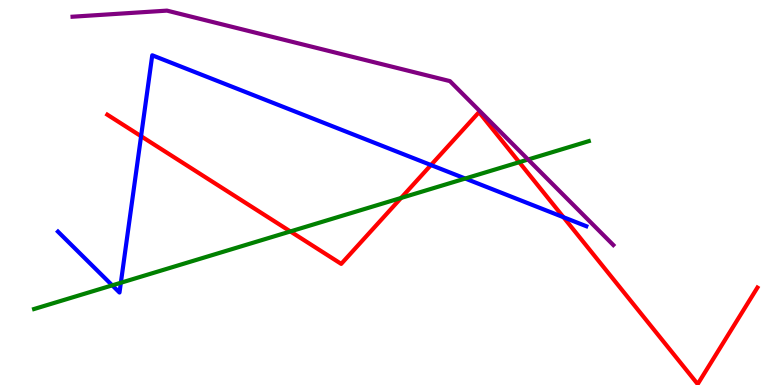[{'lines': ['blue', 'red'], 'intersections': [{'x': 1.82, 'y': 6.46}, {'x': 5.56, 'y': 5.71}, {'x': 7.27, 'y': 4.36}]}, {'lines': ['green', 'red'], 'intersections': [{'x': 3.75, 'y': 3.99}, {'x': 5.18, 'y': 4.86}, {'x': 6.7, 'y': 5.79}]}, {'lines': ['purple', 'red'], 'intersections': []}, {'lines': ['blue', 'green'], 'intersections': [{'x': 1.45, 'y': 2.59}, {'x': 1.56, 'y': 2.66}, {'x': 6.0, 'y': 5.36}]}, {'lines': ['blue', 'purple'], 'intersections': []}, {'lines': ['green', 'purple'], 'intersections': [{'x': 6.81, 'y': 5.86}]}]